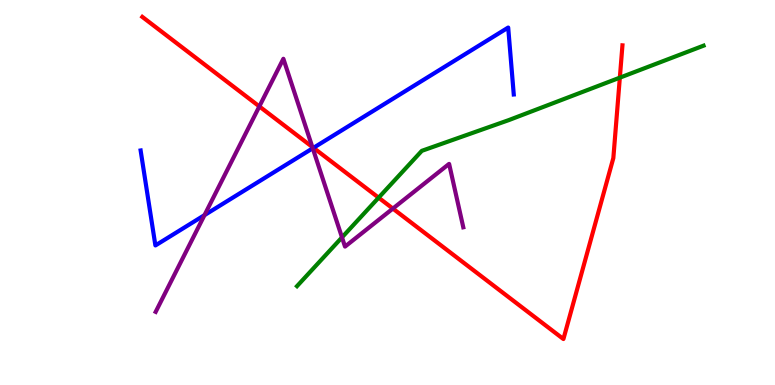[{'lines': ['blue', 'red'], 'intersections': [{'x': 4.04, 'y': 6.16}]}, {'lines': ['green', 'red'], 'intersections': [{'x': 4.89, 'y': 4.87}, {'x': 8.0, 'y': 7.98}]}, {'lines': ['purple', 'red'], 'intersections': [{'x': 3.35, 'y': 7.24}, {'x': 4.03, 'y': 6.18}, {'x': 5.07, 'y': 4.58}]}, {'lines': ['blue', 'green'], 'intersections': []}, {'lines': ['blue', 'purple'], 'intersections': [{'x': 2.64, 'y': 4.41}, {'x': 4.04, 'y': 6.15}]}, {'lines': ['green', 'purple'], 'intersections': [{'x': 4.41, 'y': 3.83}]}]